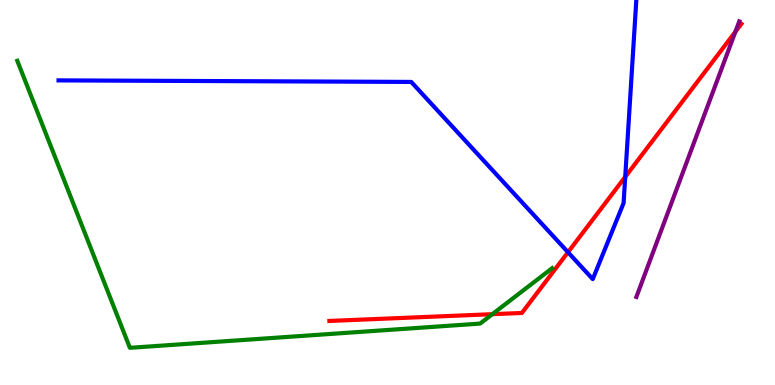[{'lines': ['blue', 'red'], 'intersections': [{'x': 7.33, 'y': 3.45}, {'x': 8.07, 'y': 5.41}]}, {'lines': ['green', 'red'], 'intersections': [{'x': 6.35, 'y': 1.84}]}, {'lines': ['purple', 'red'], 'intersections': [{'x': 9.49, 'y': 9.17}]}, {'lines': ['blue', 'green'], 'intersections': []}, {'lines': ['blue', 'purple'], 'intersections': []}, {'lines': ['green', 'purple'], 'intersections': []}]